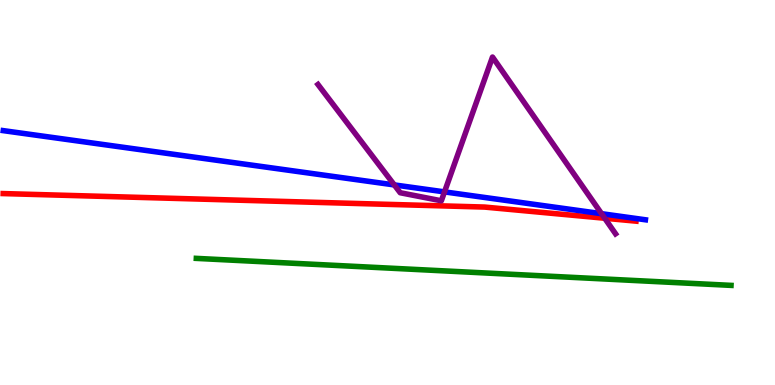[{'lines': ['blue', 'red'], 'intersections': []}, {'lines': ['green', 'red'], 'intersections': []}, {'lines': ['purple', 'red'], 'intersections': [{'x': 7.8, 'y': 4.33}]}, {'lines': ['blue', 'green'], 'intersections': []}, {'lines': ['blue', 'purple'], 'intersections': [{'x': 5.09, 'y': 5.2}, {'x': 5.74, 'y': 5.02}, {'x': 7.76, 'y': 4.45}]}, {'lines': ['green', 'purple'], 'intersections': []}]